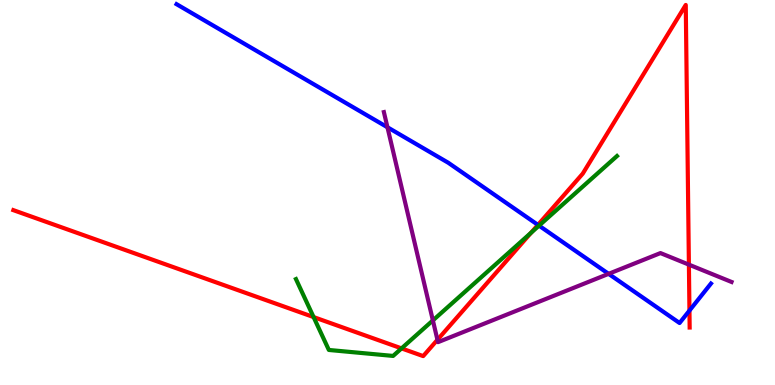[{'lines': ['blue', 'red'], 'intersections': [{'x': 6.94, 'y': 4.16}, {'x': 8.9, 'y': 1.93}]}, {'lines': ['green', 'red'], 'intersections': [{'x': 4.05, 'y': 1.76}, {'x': 5.18, 'y': 0.951}, {'x': 6.85, 'y': 3.95}]}, {'lines': ['purple', 'red'], 'intersections': [{'x': 5.64, 'y': 1.17}, {'x': 8.89, 'y': 3.13}]}, {'lines': ['blue', 'green'], 'intersections': [{'x': 6.96, 'y': 4.14}]}, {'lines': ['blue', 'purple'], 'intersections': [{'x': 5.0, 'y': 6.69}, {'x': 7.85, 'y': 2.89}]}, {'lines': ['green', 'purple'], 'intersections': [{'x': 5.59, 'y': 1.68}]}]